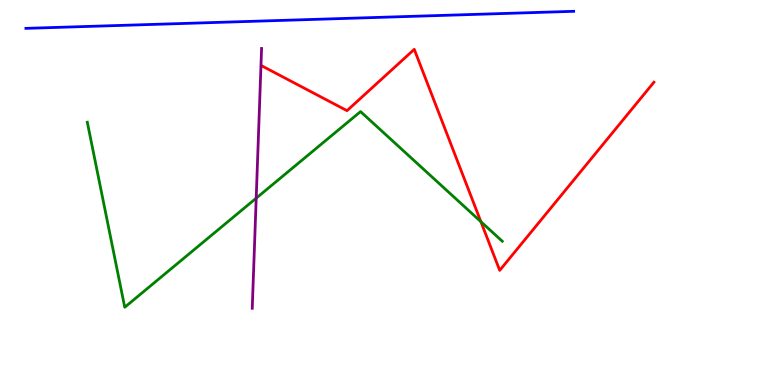[{'lines': ['blue', 'red'], 'intersections': []}, {'lines': ['green', 'red'], 'intersections': [{'x': 6.2, 'y': 4.24}]}, {'lines': ['purple', 'red'], 'intersections': []}, {'lines': ['blue', 'green'], 'intersections': []}, {'lines': ['blue', 'purple'], 'intersections': []}, {'lines': ['green', 'purple'], 'intersections': [{'x': 3.31, 'y': 4.85}]}]